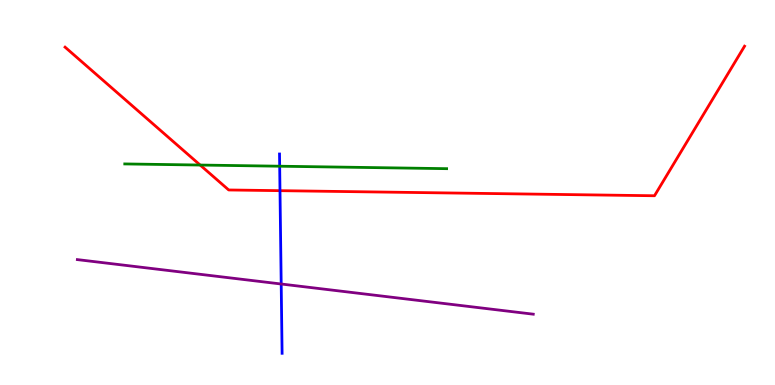[{'lines': ['blue', 'red'], 'intersections': [{'x': 3.61, 'y': 5.05}]}, {'lines': ['green', 'red'], 'intersections': [{'x': 2.58, 'y': 5.71}]}, {'lines': ['purple', 'red'], 'intersections': []}, {'lines': ['blue', 'green'], 'intersections': [{'x': 3.61, 'y': 5.68}]}, {'lines': ['blue', 'purple'], 'intersections': [{'x': 3.63, 'y': 2.62}]}, {'lines': ['green', 'purple'], 'intersections': []}]